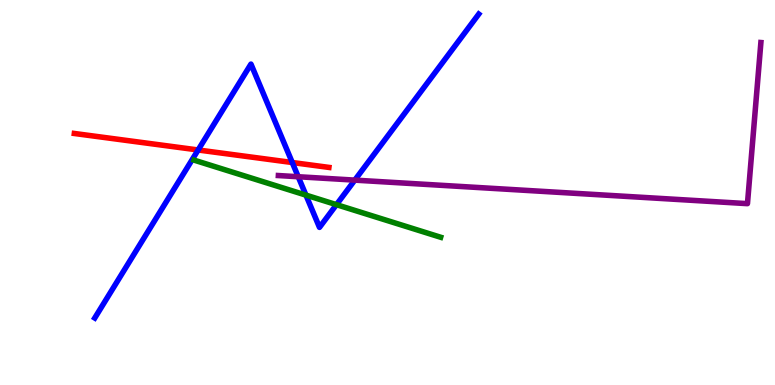[{'lines': ['blue', 'red'], 'intersections': [{'x': 2.56, 'y': 6.1}, {'x': 3.77, 'y': 5.78}]}, {'lines': ['green', 'red'], 'intersections': []}, {'lines': ['purple', 'red'], 'intersections': []}, {'lines': ['blue', 'green'], 'intersections': [{'x': 3.95, 'y': 4.93}, {'x': 4.34, 'y': 4.68}]}, {'lines': ['blue', 'purple'], 'intersections': [{'x': 3.85, 'y': 5.41}, {'x': 4.58, 'y': 5.32}]}, {'lines': ['green', 'purple'], 'intersections': []}]